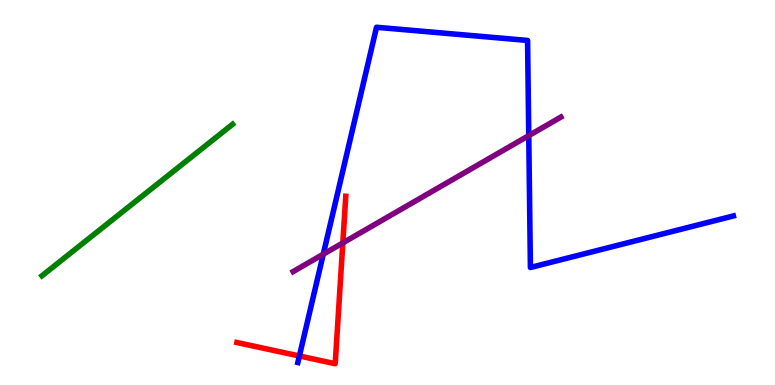[{'lines': ['blue', 'red'], 'intersections': [{'x': 3.86, 'y': 0.754}]}, {'lines': ['green', 'red'], 'intersections': []}, {'lines': ['purple', 'red'], 'intersections': [{'x': 4.42, 'y': 3.69}]}, {'lines': ['blue', 'green'], 'intersections': []}, {'lines': ['blue', 'purple'], 'intersections': [{'x': 4.17, 'y': 3.4}, {'x': 6.82, 'y': 6.48}]}, {'lines': ['green', 'purple'], 'intersections': []}]